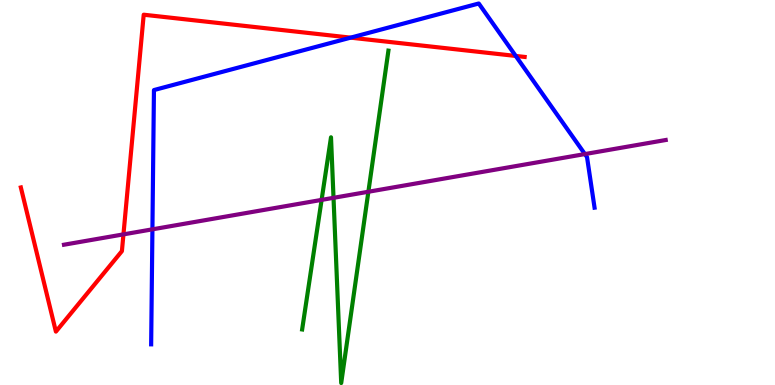[{'lines': ['blue', 'red'], 'intersections': [{'x': 4.52, 'y': 9.02}, {'x': 6.65, 'y': 8.55}]}, {'lines': ['green', 'red'], 'intersections': []}, {'lines': ['purple', 'red'], 'intersections': [{'x': 1.59, 'y': 3.91}]}, {'lines': ['blue', 'green'], 'intersections': []}, {'lines': ['blue', 'purple'], 'intersections': [{'x': 1.97, 'y': 4.04}, {'x': 7.55, 'y': 6.0}]}, {'lines': ['green', 'purple'], 'intersections': [{'x': 4.15, 'y': 4.81}, {'x': 4.3, 'y': 4.86}, {'x': 4.75, 'y': 5.02}]}]